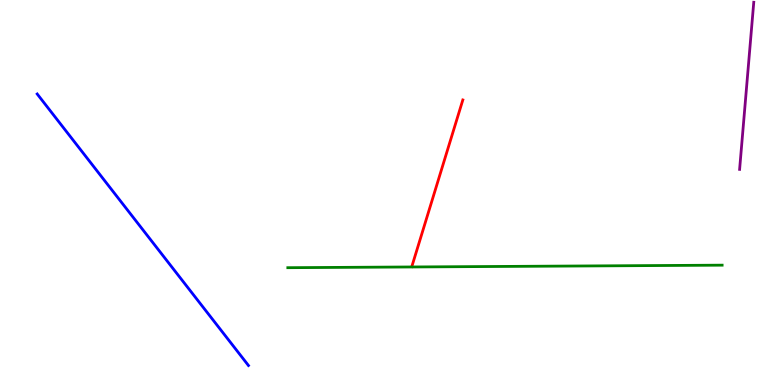[{'lines': ['blue', 'red'], 'intersections': []}, {'lines': ['green', 'red'], 'intersections': []}, {'lines': ['purple', 'red'], 'intersections': []}, {'lines': ['blue', 'green'], 'intersections': []}, {'lines': ['blue', 'purple'], 'intersections': []}, {'lines': ['green', 'purple'], 'intersections': []}]